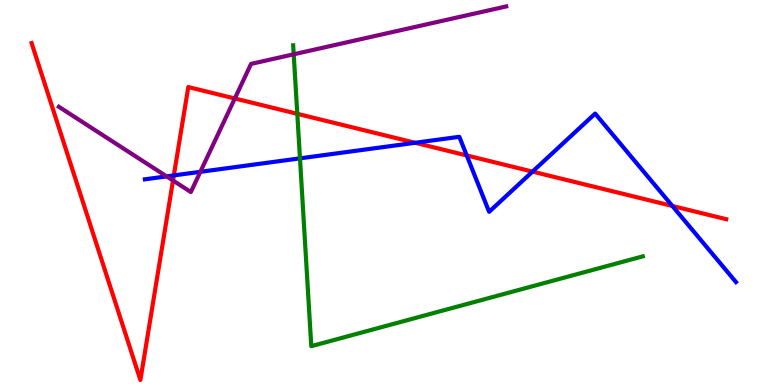[{'lines': ['blue', 'red'], 'intersections': [{'x': 2.24, 'y': 5.44}, {'x': 5.36, 'y': 6.29}, {'x': 6.02, 'y': 5.96}, {'x': 6.87, 'y': 5.54}, {'x': 8.68, 'y': 4.65}]}, {'lines': ['green', 'red'], 'intersections': [{'x': 3.84, 'y': 7.04}]}, {'lines': ['purple', 'red'], 'intersections': [{'x': 2.23, 'y': 5.31}, {'x': 3.03, 'y': 7.44}]}, {'lines': ['blue', 'green'], 'intersections': [{'x': 3.87, 'y': 5.89}]}, {'lines': ['blue', 'purple'], 'intersections': [{'x': 2.15, 'y': 5.42}, {'x': 2.59, 'y': 5.54}]}, {'lines': ['green', 'purple'], 'intersections': [{'x': 3.79, 'y': 8.59}]}]